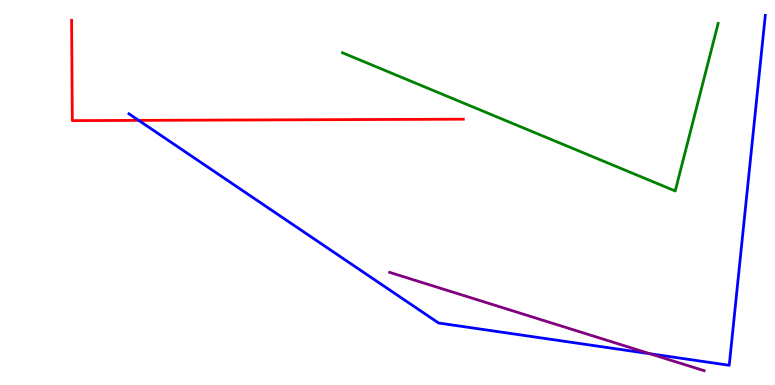[{'lines': ['blue', 'red'], 'intersections': [{'x': 1.79, 'y': 6.87}]}, {'lines': ['green', 'red'], 'intersections': []}, {'lines': ['purple', 'red'], 'intersections': []}, {'lines': ['blue', 'green'], 'intersections': []}, {'lines': ['blue', 'purple'], 'intersections': [{'x': 8.39, 'y': 0.812}]}, {'lines': ['green', 'purple'], 'intersections': []}]